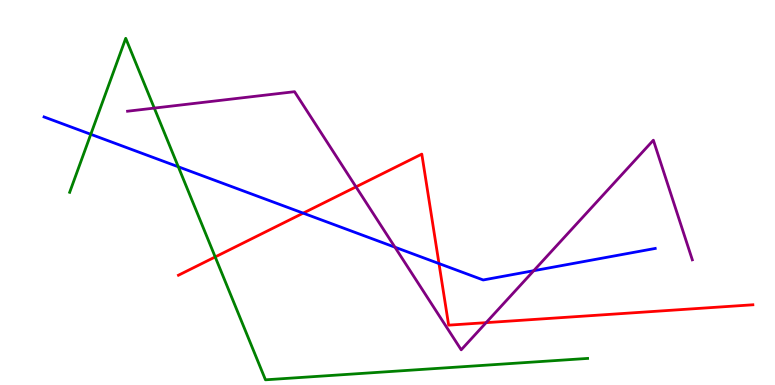[{'lines': ['blue', 'red'], 'intersections': [{'x': 3.91, 'y': 4.46}, {'x': 5.66, 'y': 3.15}]}, {'lines': ['green', 'red'], 'intersections': [{'x': 2.78, 'y': 3.33}]}, {'lines': ['purple', 'red'], 'intersections': [{'x': 4.59, 'y': 5.15}, {'x': 6.27, 'y': 1.62}]}, {'lines': ['blue', 'green'], 'intersections': [{'x': 1.17, 'y': 6.51}, {'x': 2.3, 'y': 5.67}]}, {'lines': ['blue', 'purple'], 'intersections': [{'x': 5.1, 'y': 3.58}, {'x': 6.89, 'y': 2.97}]}, {'lines': ['green', 'purple'], 'intersections': [{'x': 1.99, 'y': 7.19}]}]